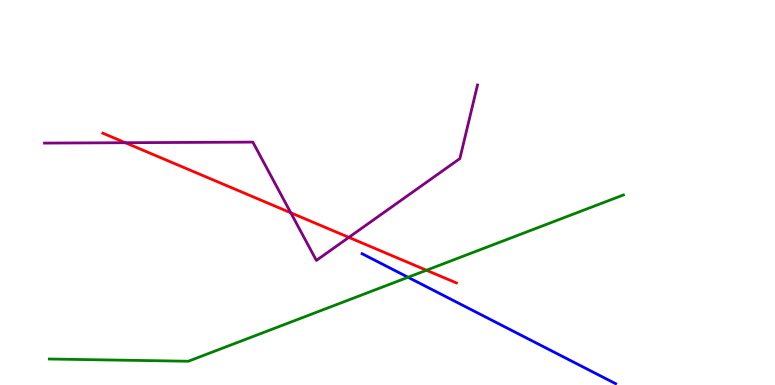[{'lines': ['blue', 'red'], 'intersections': []}, {'lines': ['green', 'red'], 'intersections': [{'x': 5.5, 'y': 2.98}]}, {'lines': ['purple', 'red'], 'intersections': [{'x': 1.62, 'y': 6.29}, {'x': 3.75, 'y': 4.47}, {'x': 4.5, 'y': 3.83}]}, {'lines': ['blue', 'green'], 'intersections': [{'x': 5.27, 'y': 2.8}]}, {'lines': ['blue', 'purple'], 'intersections': []}, {'lines': ['green', 'purple'], 'intersections': []}]